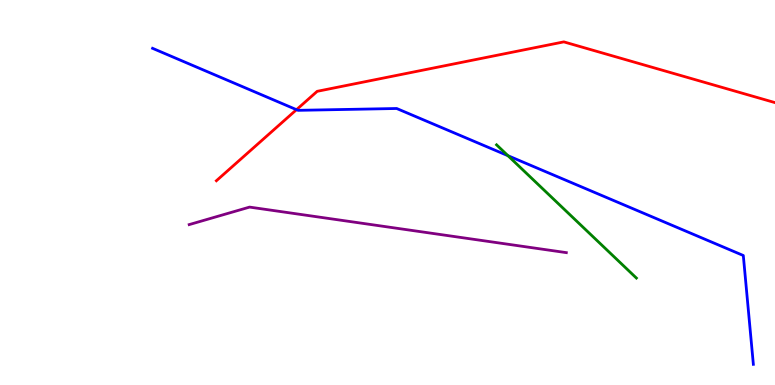[{'lines': ['blue', 'red'], 'intersections': [{'x': 3.83, 'y': 7.15}]}, {'lines': ['green', 'red'], 'intersections': []}, {'lines': ['purple', 'red'], 'intersections': []}, {'lines': ['blue', 'green'], 'intersections': [{'x': 6.55, 'y': 5.96}]}, {'lines': ['blue', 'purple'], 'intersections': []}, {'lines': ['green', 'purple'], 'intersections': []}]